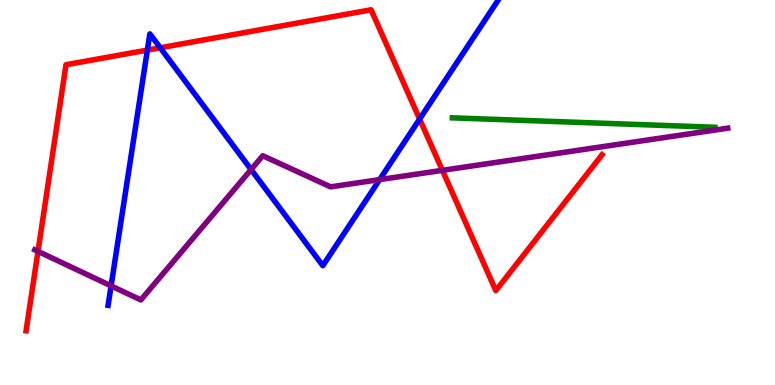[{'lines': ['blue', 'red'], 'intersections': [{'x': 1.9, 'y': 8.7}, {'x': 2.07, 'y': 8.76}, {'x': 5.41, 'y': 6.91}]}, {'lines': ['green', 'red'], 'intersections': []}, {'lines': ['purple', 'red'], 'intersections': [{'x': 0.49, 'y': 3.47}, {'x': 5.71, 'y': 5.58}]}, {'lines': ['blue', 'green'], 'intersections': []}, {'lines': ['blue', 'purple'], 'intersections': [{'x': 1.43, 'y': 2.57}, {'x': 3.24, 'y': 5.6}, {'x': 4.9, 'y': 5.33}]}, {'lines': ['green', 'purple'], 'intersections': []}]